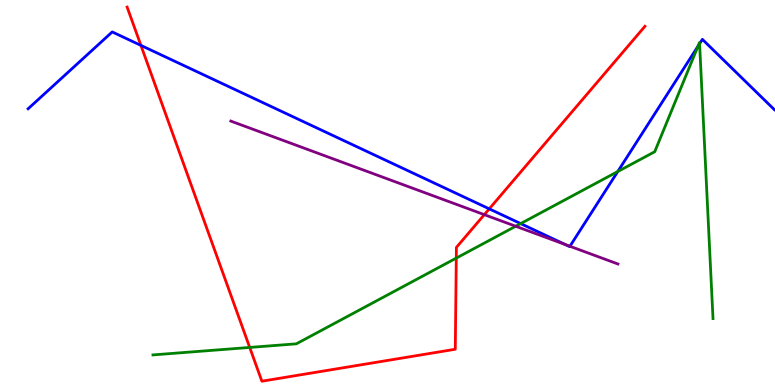[{'lines': ['blue', 'red'], 'intersections': [{'x': 1.82, 'y': 8.82}, {'x': 6.31, 'y': 4.58}]}, {'lines': ['green', 'red'], 'intersections': [{'x': 3.22, 'y': 0.976}, {'x': 5.89, 'y': 3.3}]}, {'lines': ['purple', 'red'], 'intersections': [{'x': 6.25, 'y': 4.42}]}, {'lines': ['blue', 'green'], 'intersections': [{'x': 6.72, 'y': 4.19}, {'x': 7.97, 'y': 5.54}, {'x': 9.01, 'y': 8.8}, {'x': 9.03, 'y': 8.86}]}, {'lines': ['blue', 'purple'], 'intersections': [{'x': 7.3, 'y': 3.65}, {'x': 7.35, 'y': 3.6}]}, {'lines': ['green', 'purple'], 'intersections': [{'x': 6.65, 'y': 4.12}]}]